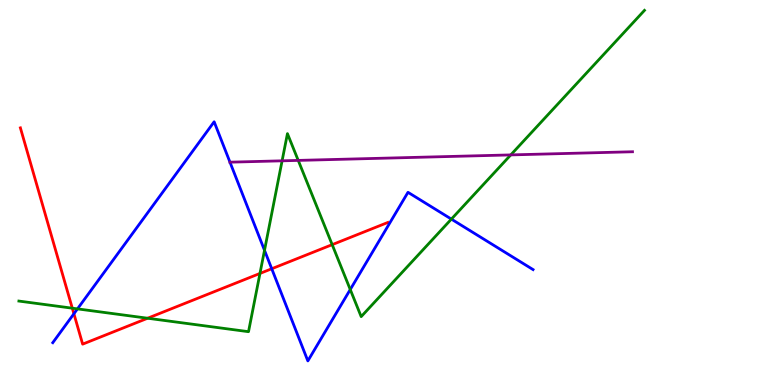[{'lines': ['blue', 'red'], 'intersections': [{'x': 0.954, 'y': 1.85}, {'x': 3.51, 'y': 3.02}]}, {'lines': ['green', 'red'], 'intersections': [{'x': 0.933, 'y': 2.0}, {'x': 1.9, 'y': 1.73}, {'x': 3.35, 'y': 2.9}, {'x': 4.29, 'y': 3.65}]}, {'lines': ['purple', 'red'], 'intersections': []}, {'lines': ['blue', 'green'], 'intersections': [{'x': 1.0, 'y': 1.98}, {'x': 3.41, 'y': 3.5}, {'x': 4.52, 'y': 2.48}, {'x': 5.82, 'y': 4.31}]}, {'lines': ['blue', 'purple'], 'intersections': [{'x': 2.97, 'y': 5.79}]}, {'lines': ['green', 'purple'], 'intersections': [{'x': 3.64, 'y': 5.82}, {'x': 3.85, 'y': 5.83}, {'x': 6.59, 'y': 5.98}]}]